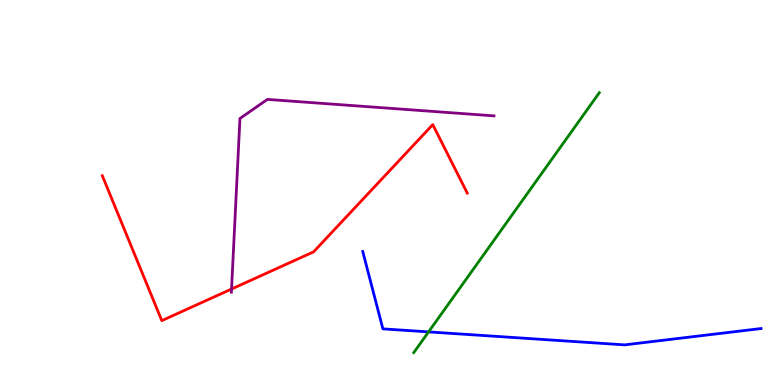[{'lines': ['blue', 'red'], 'intersections': []}, {'lines': ['green', 'red'], 'intersections': []}, {'lines': ['purple', 'red'], 'intersections': [{'x': 2.99, 'y': 2.49}]}, {'lines': ['blue', 'green'], 'intersections': [{'x': 5.53, 'y': 1.38}]}, {'lines': ['blue', 'purple'], 'intersections': []}, {'lines': ['green', 'purple'], 'intersections': []}]